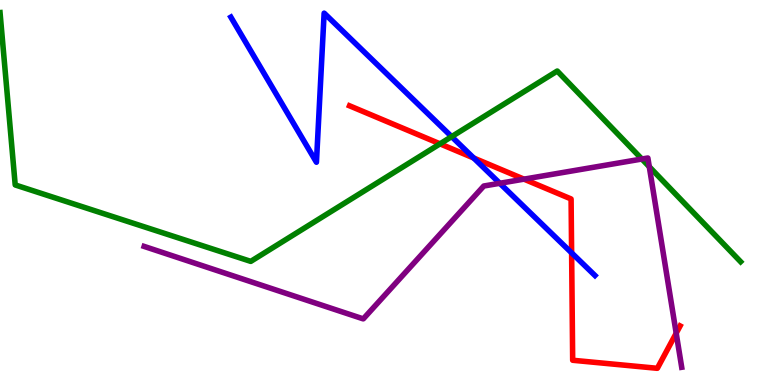[{'lines': ['blue', 'red'], 'intersections': [{'x': 6.11, 'y': 5.9}, {'x': 7.38, 'y': 3.43}]}, {'lines': ['green', 'red'], 'intersections': [{'x': 5.68, 'y': 6.26}]}, {'lines': ['purple', 'red'], 'intersections': [{'x': 6.76, 'y': 5.35}, {'x': 8.73, 'y': 1.35}]}, {'lines': ['blue', 'green'], 'intersections': [{'x': 5.83, 'y': 6.45}]}, {'lines': ['blue', 'purple'], 'intersections': [{'x': 6.45, 'y': 5.24}]}, {'lines': ['green', 'purple'], 'intersections': [{'x': 8.28, 'y': 5.87}, {'x': 8.38, 'y': 5.67}]}]